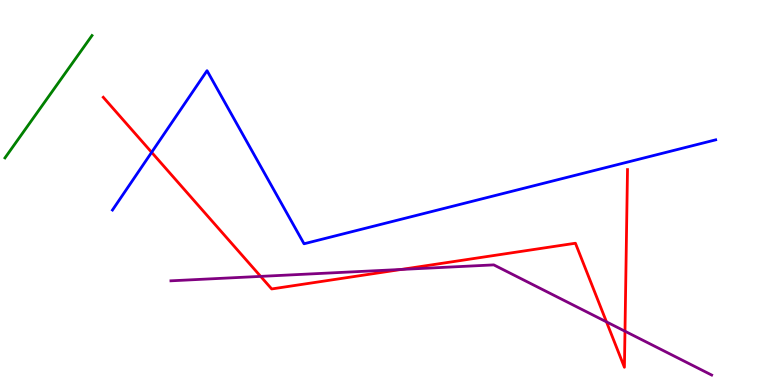[{'lines': ['blue', 'red'], 'intersections': [{'x': 1.96, 'y': 6.04}]}, {'lines': ['green', 'red'], 'intersections': []}, {'lines': ['purple', 'red'], 'intersections': [{'x': 3.36, 'y': 2.82}, {'x': 5.18, 'y': 3.0}, {'x': 7.83, 'y': 1.64}, {'x': 8.06, 'y': 1.4}]}, {'lines': ['blue', 'green'], 'intersections': []}, {'lines': ['blue', 'purple'], 'intersections': []}, {'lines': ['green', 'purple'], 'intersections': []}]